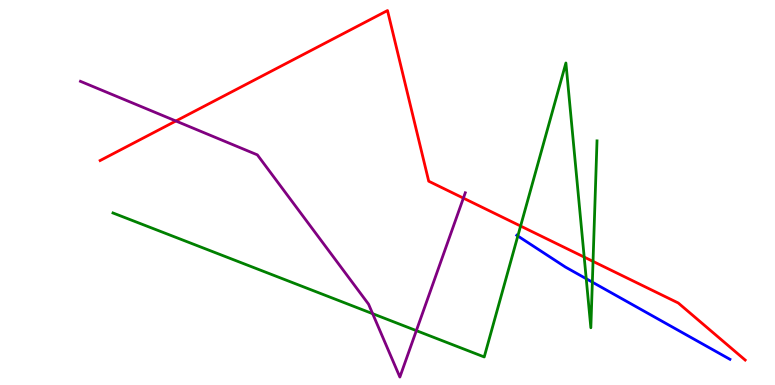[{'lines': ['blue', 'red'], 'intersections': []}, {'lines': ['green', 'red'], 'intersections': [{'x': 6.72, 'y': 4.13}, {'x': 7.54, 'y': 3.32}, {'x': 7.65, 'y': 3.21}]}, {'lines': ['purple', 'red'], 'intersections': [{'x': 2.27, 'y': 6.86}, {'x': 5.98, 'y': 4.85}]}, {'lines': ['blue', 'green'], 'intersections': [{'x': 6.68, 'y': 3.87}, {'x': 7.56, 'y': 2.76}, {'x': 7.64, 'y': 2.67}]}, {'lines': ['blue', 'purple'], 'intersections': []}, {'lines': ['green', 'purple'], 'intersections': [{'x': 4.81, 'y': 1.85}, {'x': 5.37, 'y': 1.41}]}]